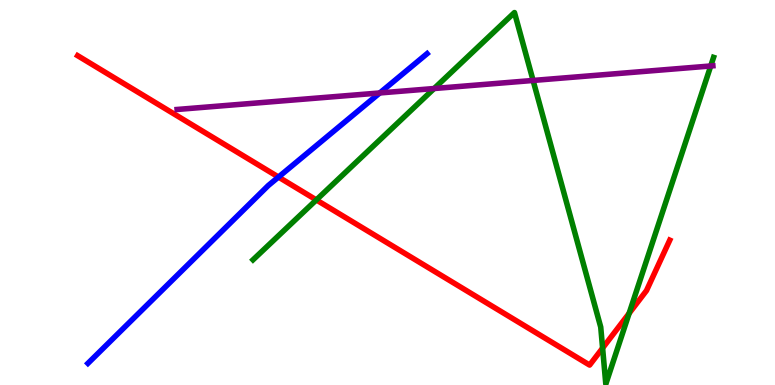[{'lines': ['blue', 'red'], 'intersections': [{'x': 3.59, 'y': 5.4}]}, {'lines': ['green', 'red'], 'intersections': [{'x': 4.08, 'y': 4.81}, {'x': 7.78, 'y': 0.959}, {'x': 8.12, 'y': 1.86}]}, {'lines': ['purple', 'red'], 'intersections': []}, {'lines': ['blue', 'green'], 'intersections': []}, {'lines': ['blue', 'purple'], 'intersections': [{'x': 4.9, 'y': 7.59}]}, {'lines': ['green', 'purple'], 'intersections': [{'x': 5.6, 'y': 7.7}, {'x': 6.88, 'y': 7.91}, {'x': 9.17, 'y': 8.29}]}]